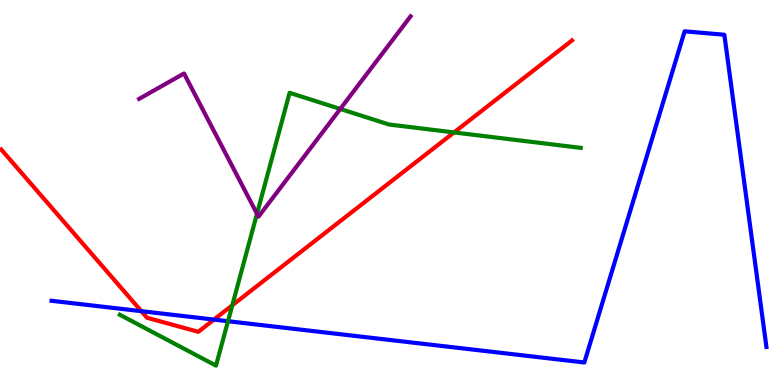[{'lines': ['blue', 'red'], 'intersections': [{'x': 1.82, 'y': 1.92}, {'x': 2.76, 'y': 1.7}]}, {'lines': ['green', 'red'], 'intersections': [{'x': 3.0, 'y': 2.07}, {'x': 5.86, 'y': 6.56}]}, {'lines': ['purple', 'red'], 'intersections': []}, {'lines': ['blue', 'green'], 'intersections': [{'x': 2.94, 'y': 1.66}]}, {'lines': ['blue', 'purple'], 'intersections': []}, {'lines': ['green', 'purple'], 'intersections': [{'x': 3.32, 'y': 4.45}, {'x': 4.39, 'y': 7.17}]}]